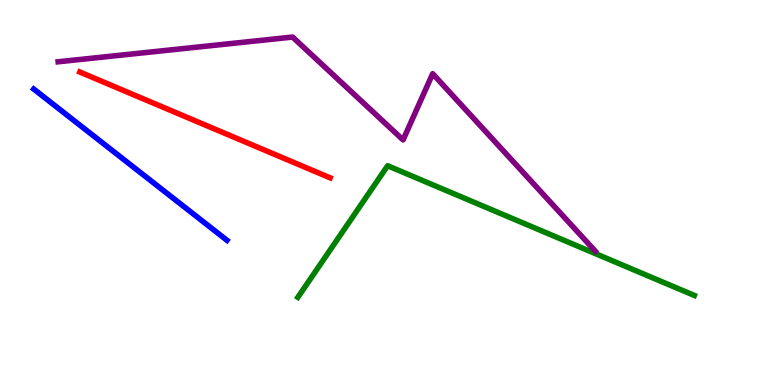[{'lines': ['blue', 'red'], 'intersections': []}, {'lines': ['green', 'red'], 'intersections': []}, {'lines': ['purple', 'red'], 'intersections': []}, {'lines': ['blue', 'green'], 'intersections': []}, {'lines': ['blue', 'purple'], 'intersections': []}, {'lines': ['green', 'purple'], 'intersections': []}]